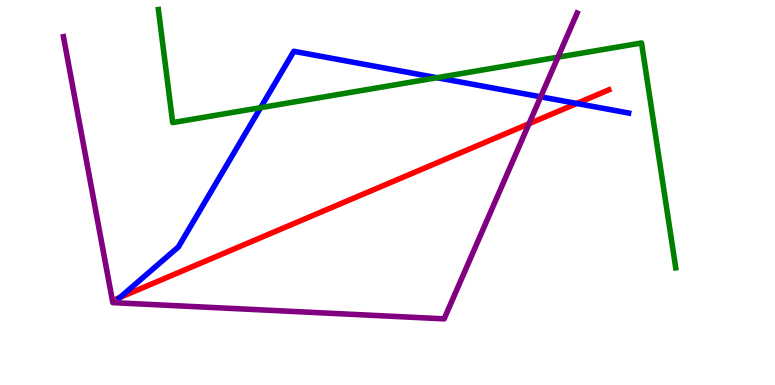[{'lines': ['blue', 'red'], 'intersections': [{'x': 1.55, 'y': 2.28}, {'x': 7.44, 'y': 7.31}]}, {'lines': ['green', 'red'], 'intersections': []}, {'lines': ['purple', 'red'], 'intersections': [{'x': 6.83, 'y': 6.79}]}, {'lines': ['blue', 'green'], 'intersections': [{'x': 3.36, 'y': 7.2}, {'x': 5.64, 'y': 7.98}]}, {'lines': ['blue', 'purple'], 'intersections': [{'x': 6.98, 'y': 7.49}]}, {'lines': ['green', 'purple'], 'intersections': [{'x': 7.2, 'y': 8.52}]}]